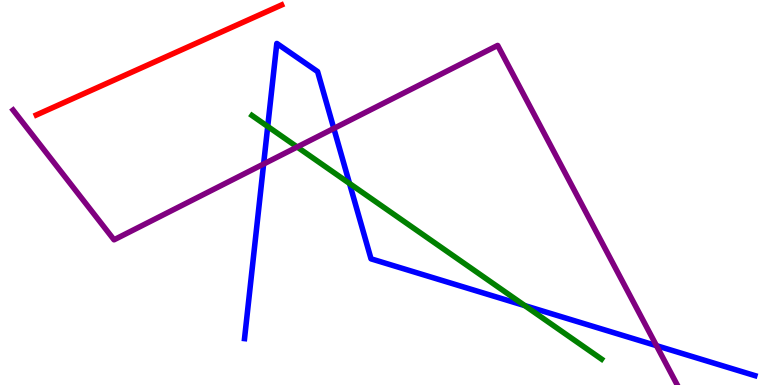[{'lines': ['blue', 'red'], 'intersections': []}, {'lines': ['green', 'red'], 'intersections': []}, {'lines': ['purple', 'red'], 'intersections': []}, {'lines': ['blue', 'green'], 'intersections': [{'x': 3.45, 'y': 6.72}, {'x': 4.51, 'y': 5.23}, {'x': 6.77, 'y': 2.06}]}, {'lines': ['blue', 'purple'], 'intersections': [{'x': 3.4, 'y': 5.74}, {'x': 4.31, 'y': 6.66}, {'x': 8.47, 'y': 1.02}]}, {'lines': ['green', 'purple'], 'intersections': [{'x': 3.83, 'y': 6.18}]}]